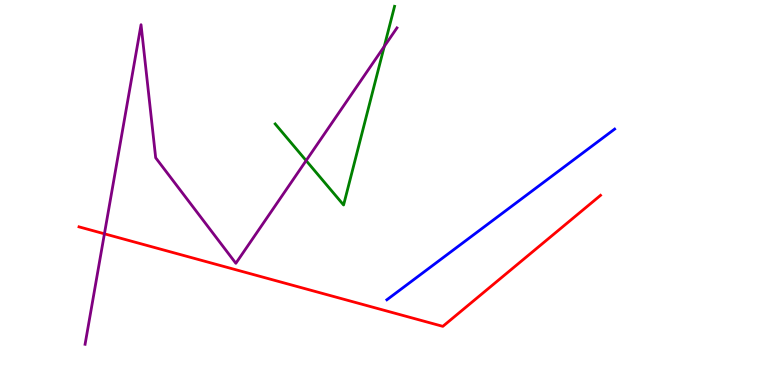[{'lines': ['blue', 'red'], 'intersections': []}, {'lines': ['green', 'red'], 'intersections': []}, {'lines': ['purple', 'red'], 'intersections': [{'x': 1.35, 'y': 3.93}]}, {'lines': ['blue', 'green'], 'intersections': []}, {'lines': ['blue', 'purple'], 'intersections': []}, {'lines': ['green', 'purple'], 'intersections': [{'x': 3.95, 'y': 5.83}, {'x': 4.96, 'y': 8.79}]}]